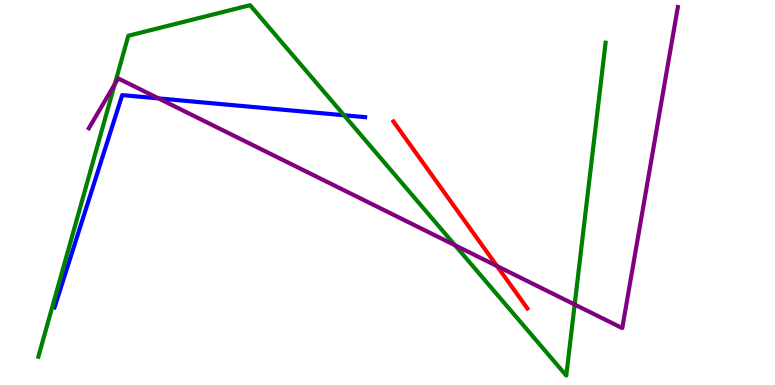[{'lines': ['blue', 'red'], 'intersections': []}, {'lines': ['green', 'red'], 'intersections': []}, {'lines': ['purple', 'red'], 'intersections': [{'x': 6.41, 'y': 3.09}]}, {'lines': ['blue', 'green'], 'intersections': [{'x': 4.44, 'y': 7.01}]}, {'lines': ['blue', 'purple'], 'intersections': [{'x': 2.05, 'y': 7.44}]}, {'lines': ['green', 'purple'], 'intersections': [{'x': 1.48, 'y': 7.81}, {'x': 5.87, 'y': 3.63}, {'x': 7.42, 'y': 2.09}]}]